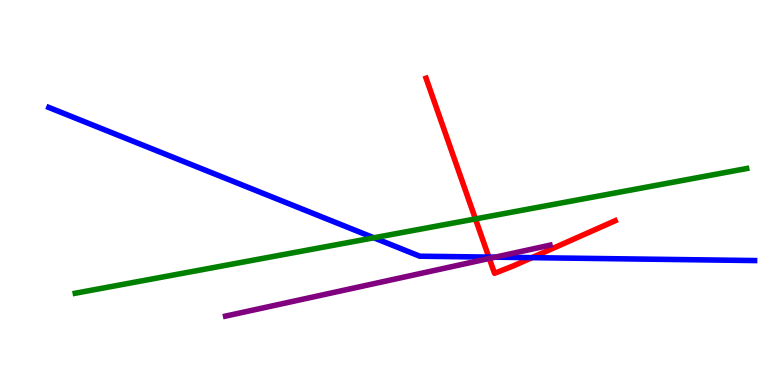[{'lines': ['blue', 'red'], 'intersections': [{'x': 6.31, 'y': 3.32}, {'x': 6.86, 'y': 3.31}]}, {'lines': ['green', 'red'], 'intersections': [{'x': 6.13, 'y': 4.31}]}, {'lines': ['purple', 'red'], 'intersections': [{'x': 6.31, 'y': 3.29}]}, {'lines': ['blue', 'green'], 'intersections': [{'x': 4.82, 'y': 3.82}]}, {'lines': ['blue', 'purple'], 'intersections': [{'x': 6.39, 'y': 3.32}]}, {'lines': ['green', 'purple'], 'intersections': []}]